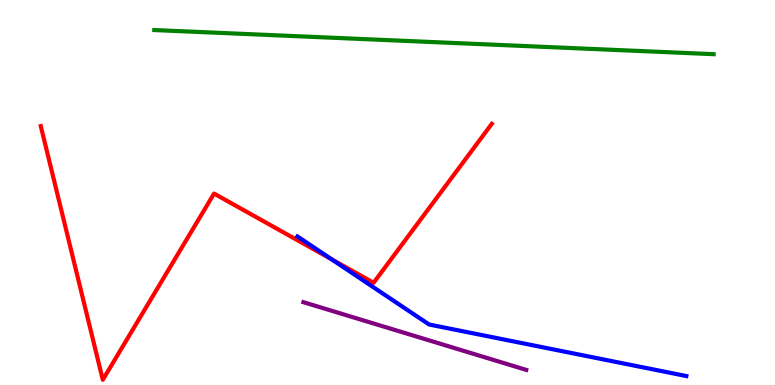[{'lines': ['blue', 'red'], 'intersections': [{'x': 4.28, 'y': 3.26}]}, {'lines': ['green', 'red'], 'intersections': []}, {'lines': ['purple', 'red'], 'intersections': []}, {'lines': ['blue', 'green'], 'intersections': []}, {'lines': ['blue', 'purple'], 'intersections': []}, {'lines': ['green', 'purple'], 'intersections': []}]